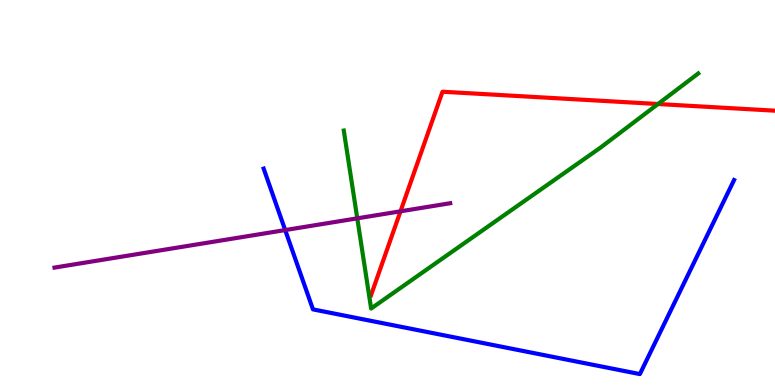[{'lines': ['blue', 'red'], 'intersections': []}, {'lines': ['green', 'red'], 'intersections': [{'x': 8.49, 'y': 7.3}]}, {'lines': ['purple', 'red'], 'intersections': [{'x': 5.17, 'y': 4.51}]}, {'lines': ['blue', 'green'], 'intersections': []}, {'lines': ['blue', 'purple'], 'intersections': [{'x': 3.68, 'y': 4.02}]}, {'lines': ['green', 'purple'], 'intersections': [{'x': 4.61, 'y': 4.33}]}]